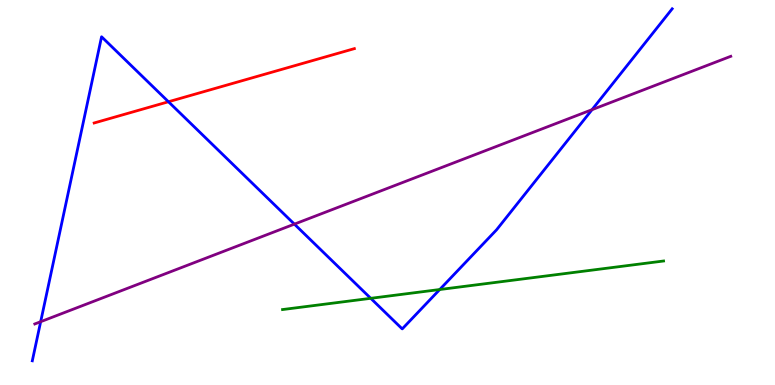[{'lines': ['blue', 'red'], 'intersections': [{'x': 2.17, 'y': 7.36}]}, {'lines': ['green', 'red'], 'intersections': []}, {'lines': ['purple', 'red'], 'intersections': []}, {'lines': ['blue', 'green'], 'intersections': [{'x': 4.78, 'y': 2.25}, {'x': 5.67, 'y': 2.48}]}, {'lines': ['blue', 'purple'], 'intersections': [{'x': 0.525, 'y': 1.64}, {'x': 3.8, 'y': 4.18}, {'x': 7.64, 'y': 7.15}]}, {'lines': ['green', 'purple'], 'intersections': []}]